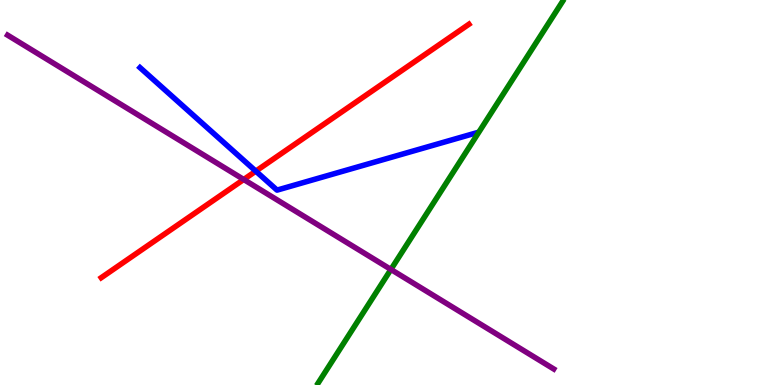[{'lines': ['blue', 'red'], 'intersections': [{'x': 3.3, 'y': 5.55}]}, {'lines': ['green', 'red'], 'intersections': []}, {'lines': ['purple', 'red'], 'intersections': [{'x': 3.14, 'y': 5.34}]}, {'lines': ['blue', 'green'], 'intersections': []}, {'lines': ['blue', 'purple'], 'intersections': []}, {'lines': ['green', 'purple'], 'intersections': [{'x': 5.04, 'y': 3.0}]}]